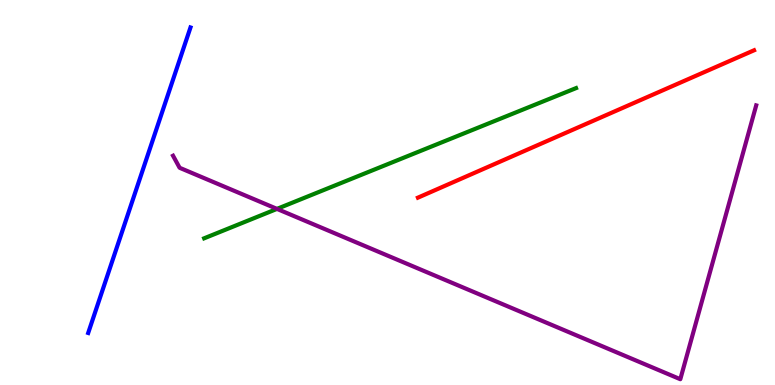[{'lines': ['blue', 'red'], 'intersections': []}, {'lines': ['green', 'red'], 'intersections': []}, {'lines': ['purple', 'red'], 'intersections': []}, {'lines': ['blue', 'green'], 'intersections': []}, {'lines': ['blue', 'purple'], 'intersections': []}, {'lines': ['green', 'purple'], 'intersections': [{'x': 3.57, 'y': 4.57}]}]